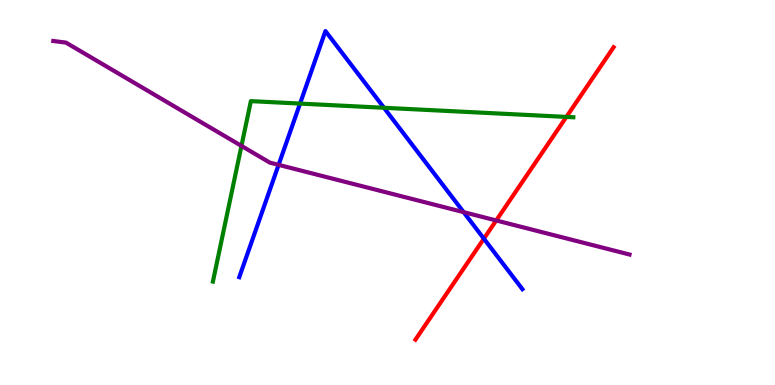[{'lines': ['blue', 'red'], 'intersections': [{'x': 6.24, 'y': 3.8}]}, {'lines': ['green', 'red'], 'intersections': [{'x': 7.31, 'y': 6.96}]}, {'lines': ['purple', 'red'], 'intersections': [{'x': 6.4, 'y': 4.27}]}, {'lines': ['blue', 'green'], 'intersections': [{'x': 3.87, 'y': 7.31}, {'x': 4.95, 'y': 7.2}]}, {'lines': ['blue', 'purple'], 'intersections': [{'x': 3.59, 'y': 5.72}, {'x': 5.98, 'y': 4.49}]}, {'lines': ['green', 'purple'], 'intersections': [{'x': 3.12, 'y': 6.21}]}]